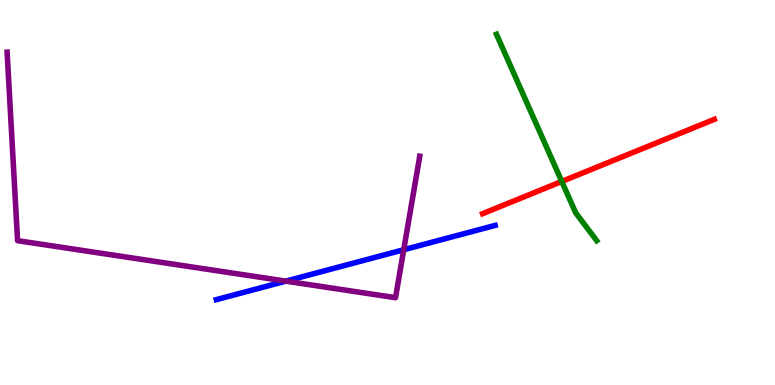[{'lines': ['blue', 'red'], 'intersections': []}, {'lines': ['green', 'red'], 'intersections': [{'x': 7.25, 'y': 5.29}]}, {'lines': ['purple', 'red'], 'intersections': []}, {'lines': ['blue', 'green'], 'intersections': []}, {'lines': ['blue', 'purple'], 'intersections': [{'x': 3.69, 'y': 2.7}, {'x': 5.21, 'y': 3.51}]}, {'lines': ['green', 'purple'], 'intersections': []}]